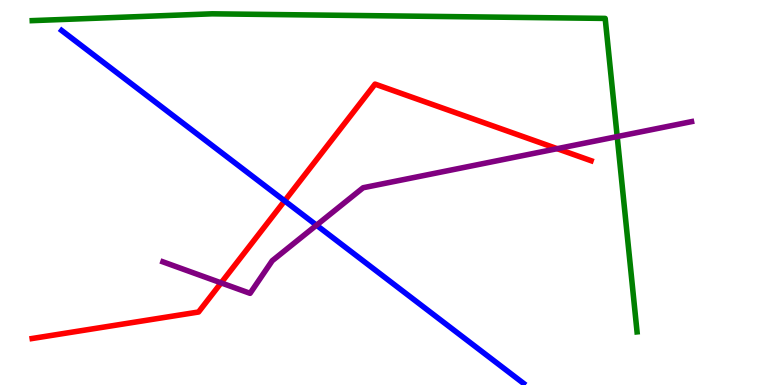[{'lines': ['blue', 'red'], 'intersections': [{'x': 3.67, 'y': 4.78}]}, {'lines': ['green', 'red'], 'intersections': []}, {'lines': ['purple', 'red'], 'intersections': [{'x': 2.85, 'y': 2.65}, {'x': 7.19, 'y': 6.14}]}, {'lines': ['blue', 'green'], 'intersections': []}, {'lines': ['blue', 'purple'], 'intersections': [{'x': 4.08, 'y': 4.15}]}, {'lines': ['green', 'purple'], 'intersections': [{'x': 7.96, 'y': 6.45}]}]